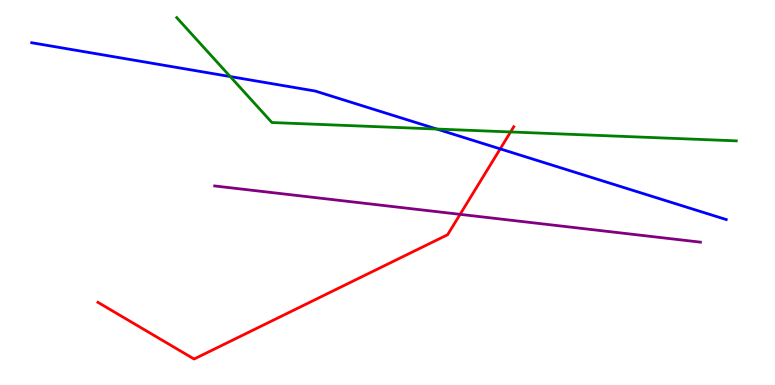[{'lines': ['blue', 'red'], 'intersections': [{'x': 6.45, 'y': 6.13}]}, {'lines': ['green', 'red'], 'intersections': [{'x': 6.59, 'y': 6.57}]}, {'lines': ['purple', 'red'], 'intersections': [{'x': 5.94, 'y': 4.43}]}, {'lines': ['blue', 'green'], 'intersections': [{'x': 2.97, 'y': 8.01}, {'x': 5.64, 'y': 6.65}]}, {'lines': ['blue', 'purple'], 'intersections': []}, {'lines': ['green', 'purple'], 'intersections': []}]